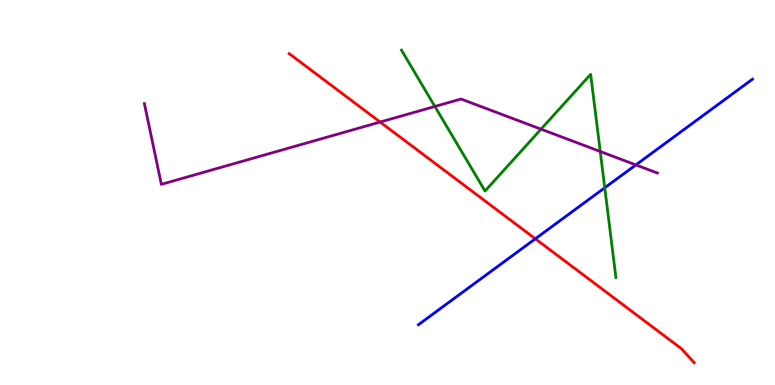[{'lines': ['blue', 'red'], 'intersections': [{'x': 6.91, 'y': 3.8}]}, {'lines': ['green', 'red'], 'intersections': []}, {'lines': ['purple', 'red'], 'intersections': [{'x': 4.91, 'y': 6.83}]}, {'lines': ['blue', 'green'], 'intersections': [{'x': 7.8, 'y': 5.12}]}, {'lines': ['blue', 'purple'], 'intersections': [{'x': 8.2, 'y': 5.72}]}, {'lines': ['green', 'purple'], 'intersections': [{'x': 5.61, 'y': 7.23}, {'x': 6.98, 'y': 6.65}, {'x': 7.75, 'y': 6.07}]}]